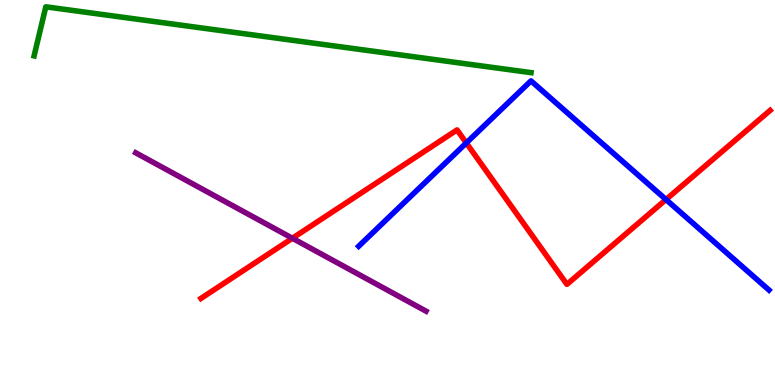[{'lines': ['blue', 'red'], 'intersections': [{'x': 6.02, 'y': 6.29}, {'x': 8.59, 'y': 4.82}]}, {'lines': ['green', 'red'], 'intersections': []}, {'lines': ['purple', 'red'], 'intersections': [{'x': 3.77, 'y': 3.81}]}, {'lines': ['blue', 'green'], 'intersections': []}, {'lines': ['blue', 'purple'], 'intersections': []}, {'lines': ['green', 'purple'], 'intersections': []}]